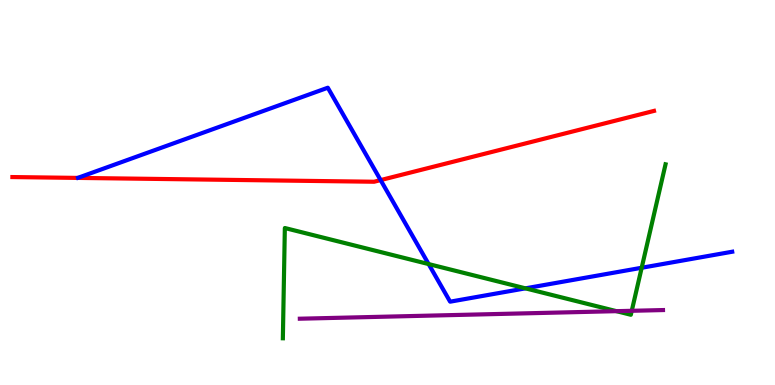[{'lines': ['blue', 'red'], 'intersections': [{'x': 4.91, 'y': 5.32}]}, {'lines': ['green', 'red'], 'intersections': []}, {'lines': ['purple', 'red'], 'intersections': []}, {'lines': ['blue', 'green'], 'intersections': [{'x': 5.53, 'y': 3.14}, {'x': 6.78, 'y': 2.51}, {'x': 8.28, 'y': 3.05}]}, {'lines': ['blue', 'purple'], 'intersections': []}, {'lines': ['green', 'purple'], 'intersections': [{'x': 7.95, 'y': 1.92}, {'x': 8.15, 'y': 1.93}]}]